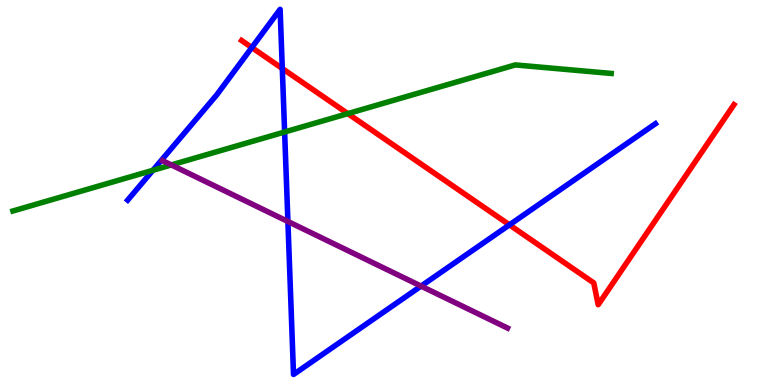[{'lines': ['blue', 'red'], 'intersections': [{'x': 3.25, 'y': 8.77}, {'x': 3.64, 'y': 8.22}, {'x': 6.57, 'y': 4.16}]}, {'lines': ['green', 'red'], 'intersections': [{'x': 4.49, 'y': 7.05}]}, {'lines': ['purple', 'red'], 'intersections': []}, {'lines': ['blue', 'green'], 'intersections': [{'x': 1.97, 'y': 5.58}, {'x': 3.67, 'y': 6.57}]}, {'lines': ['blue', 'purple'], 'intersections': [{'x': 3.71, 'y': 4.25}, {'x': 5.43, 'y': 2.57}]}, {'lines': ['green', 'purple'], 'intersections': [{'x': 2.21, 'y': 5.72}]}]